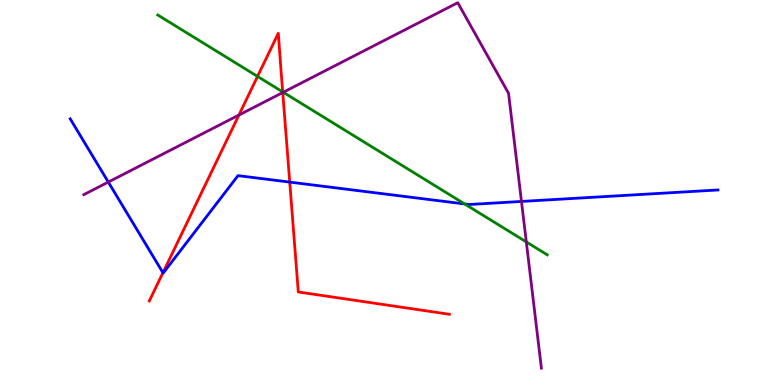[{'lines': ['blue', 'red'], 'intersections': [{'x': 2.1, 'y': 2.92}, {'x': 3.74, 'y': 5.27}]}, {'lines': ['green', 'red'], 'intersections': [{'x': 3.32, 'y': 8.02}, {'x': 3.65, 'y': 7.61}]}, {'lines': ['purple', 'red'], 'intersections': [{'x': 3.08, 'y': 7.01}, {'x': 3.65, 'y': 7.6}]}, {'lines': ['blue', 'green'], 'intersections': [{'x': 6.0, 'y': 4.7}]}, {'lines': ['blue', 'purple'], 'intersections': [{'x': 1.4, 'y': 5.27}, {'x': 6.73, 'y': 4.77}]}, {'lines': ['green', 'purple'], 'intersections': [{'x': 3.66, 'y': 7.6}, {'x': 6.79, 'y': 3.72}]}]